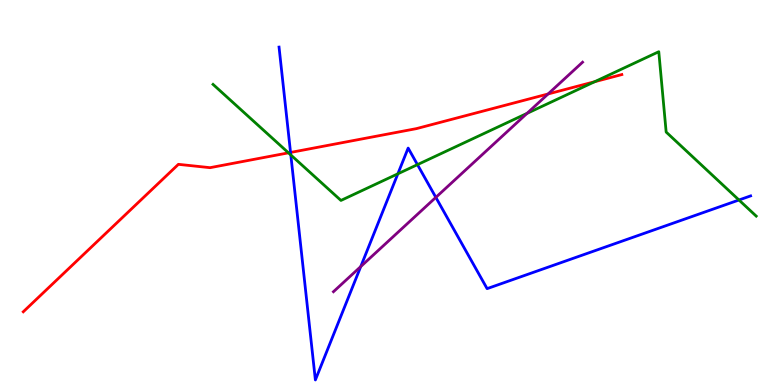[{'lines': ['blue', 'red'], 'intersections': [{'x': 3.75, 'y': 6.04}]}, {'lines': ['green', 'red'], 'intersections': [{'x': 3.72, 'y': 6.03}, {'x': 7.67, 'y': 7.88}]}, {'lines': ['purple', 'red'], 'intersections': [{'x': 7.07, 'y': 7.56}]}, {'lines': ['blue', 'green'], 'intersections': [{'x': 3.75, 'y': 5.98}, {'x': 5.13, 'y': 5.49}, {'x': 5.39, 'y': 5.72}, {'x': 9.53, 'y': 4.81}]}, {'lines': ['blue', 'purple'], 'intersections': [{'x': 4.65, 'y': 3.08}, {'x': 5.62, 'y': 4.87}]}, {'lines': ['green', 'purple'], 'intersections': [{'x': 6.8, 'y': 7.06}]}]